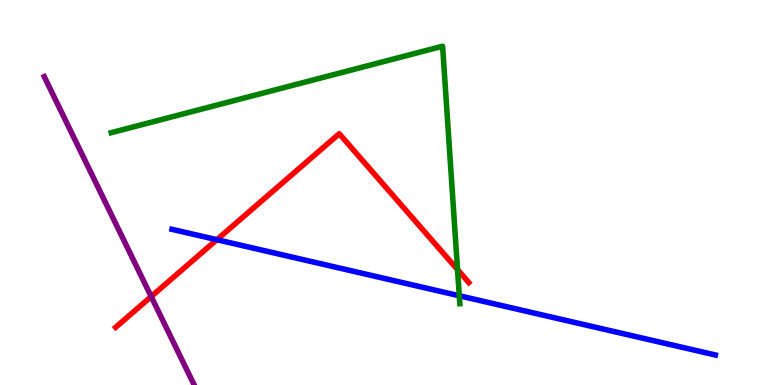[{'lines': ['blue', 'red'], 'intersections': [{'x': 2.8, 'y': 3.77}]}, {'lines': ['green', 'red'], 'intersections': [{'x': 5.9, 'y': 3.0}]}, {'lines': ['purple', 'red'], 'intersections': [{'x': 1.95, 'y': 2.3}]}, {'lines': ['blue', 'green'], 'intersections': [{'x': 5.93, 'y': 2.32}]}, {'lines': ['blue', 'purple'], 'intersections': []}, {'lines': ['green', 'purple'], 'intersections': []}]